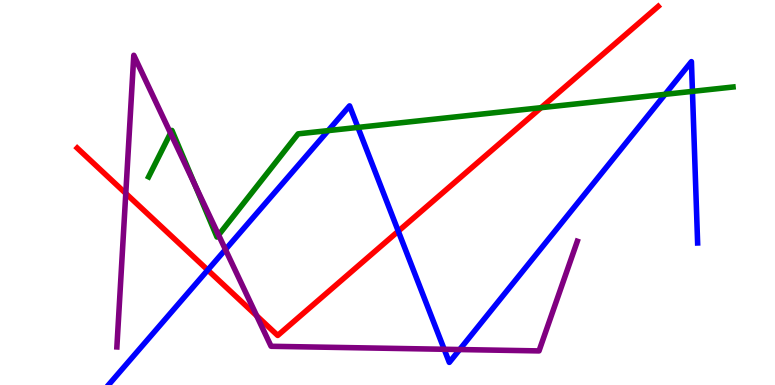[{'lines': ['blue', 'red'], 'intersections': [{'x': 2.68, 'y': 2.99}, {'x': 5.14, 'y': 4.0}]}, {'lines': ['green', 'red'], 'intersections': [{'x': 6.98, 'y': 7.2}]}, {'lines': ['purple', 'red'], 'intersections': [{'x': 1.62, 'y': 4.98}, {'x': 3.31, 'y': 1.8}]}, {'lines': ['blue', 'green'], 'intersections': [{'x': 4.23, 'y': 6.61}, {'x': 4.62, 'y': 6.69}, {'x': 8.58, 'y': 7.55}, {'x': 8.93, 'y': 7.63}]}, {'lines': ['blue', 'purple'], 'intersections': [{'x': 2.91, 'y': 3.52}, {'x': 5.73, 'y': 0.928}, {'x': 5.93, 'y': 0.921}]}, {'lines': ['green', 'purple'], 'intersections': [{'x': 2.2, 'y': 6.54}, {'x': 2.52, 'y': 5.2}, {'x': 2.82, 'y': 3.9}]}]